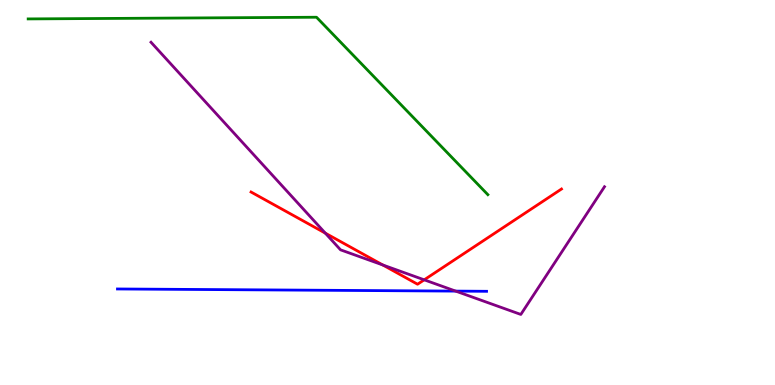[{'lines': ['blue', 'red'], 'intersections': []}, {'lines': ['green', 'red'], 'intersections': []}, {'lines': ['purple', 'red'], 'intersections': [{'x': 4.2, 'y': 3.94}, {'x': 4.94, 'y': 3.12}, {'x': 5.47, 'y': 2.73}]}, {'lines': ['blue', 'green'], 'intersections': []}, {'lines': ['blue', 'purple'], 'intersections': [{'x': 5.88, 'y': 2.44}]}, {'lines': ['green', 'purple'], 'intersections': []}]